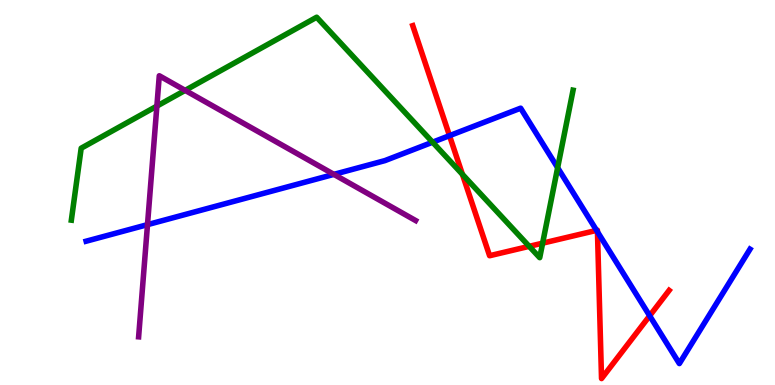[{'lines': ['blue', 'red'], 'intersections': [{'x': 5.8, 'y': 6.48}, {'x': 7.7, 'y': 4.02}, {'x': 7.71, 'y': 3.98}, {'x': 8.38, 'y': 1.8}]}, {'lines': ['green', 'red'], 'intersections': [{'x': 5.97, 'y': 5.47}, {'x': 6.83, 'y': 3.6}, {'x': 7.0, 'y': 3.68}]}, {'lines': ['purple', 'red'], 'intersections': []}, {'lines': ['blue', 'green'], 'intersections': [{'x': 5.58, 'y': 6.31}, {'x': 7.2, 'y': 5.64}]}, {'lines': ['blue', 'purple'], 'intersections': [{'x': 1.9, 'y': 4.16}, {'x': 4.31, 'y': 5.47}]}, {'lines': ['green', 'purple'], 'intersections': [{'x': 2.02, 'y': 7.24}, {'x': 2.39, 'y': 7.65}]}]